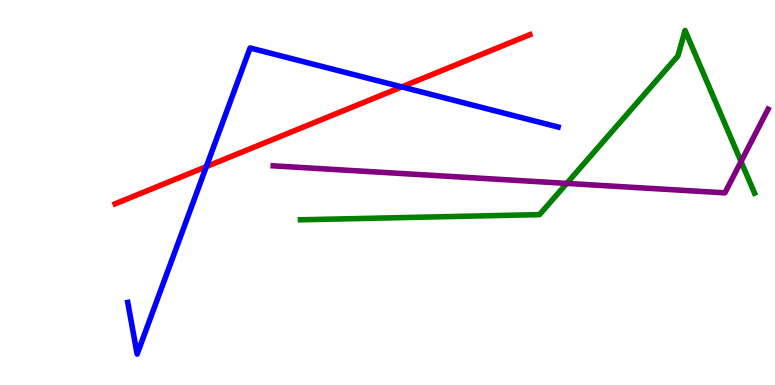[{'lines': ['blue', 'red'], 'intersections': [{'x': 2.66, 'y': 5.67}, {'x': 5.18, 'y': 7.74}]}, {'lines': ['green', 'red'], 'intersections': []}, {'lines': ['purple', 'red'], 'intersections': []}, {'lines': ['blue', 'green'], 'intersections': []}, {'lines': ['blue', 'purple'], 'intersections': []}, {'lines': ['green', 'purple'], 'intersections': [{'x': 7.31, 'y': 5.24}, {'x': 9.56, 'y': 5.8}]}]